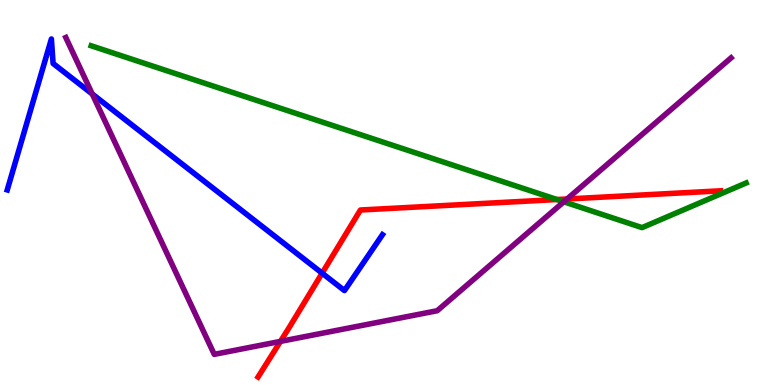[{'lines': ['blue', 'red'], 'intersections': [{'x': 4.16, 'y': 2.9}]}, {'lines': ['green', 'red'], 'intersections': [{'x': 7.19, 'y': 4.82}]}, {'lines': ['purple', 'red'], 'intersections': [{'x': 3.62, 'y': 1.13}, {'x': 7.32, 'y': 4.83}]}, {'lines': ['blue', 'green'], 'intersections': []}, {'lines': ['blue', 'purple'], 'intersections': [{'x': 1.19, 'y': 7.56}]}, {'lines': ['green', 'purple'], 'intersections': [{'x': 7.28, 'y': 4.76}]}]